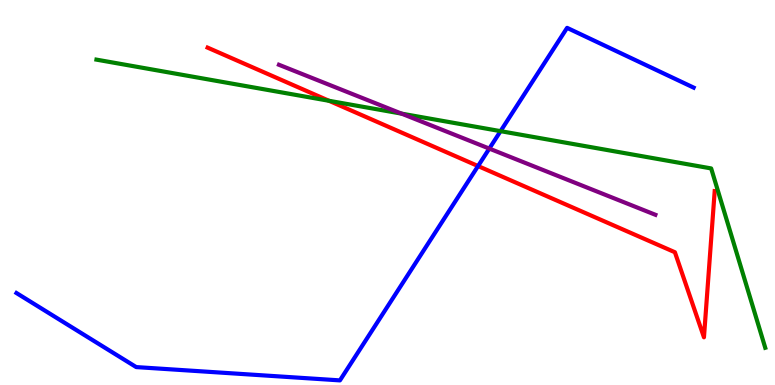[{'lines': ['blue', 'red'], 'intersections': [{'x': 6.17, 'y': 5.69}]}, {'lines': ['green', 'red'], 'intersections': [{'x': 4.25, 'y': 7.38}]}, {'lines': ['purple', 'red'], 'intersections': []}, {'lines': ['blue', 'green'], 'intersections': [{'x': 6.46, 'y': 6.59}]}, {'lines': ['blue', 'purple'], 'intersections': [{'x': 6.31, 'y': 6.14}]}, {'lines': ['green', 'purple'], 'intersections': [{'x': 5.18, 'y': 7.05}]}]